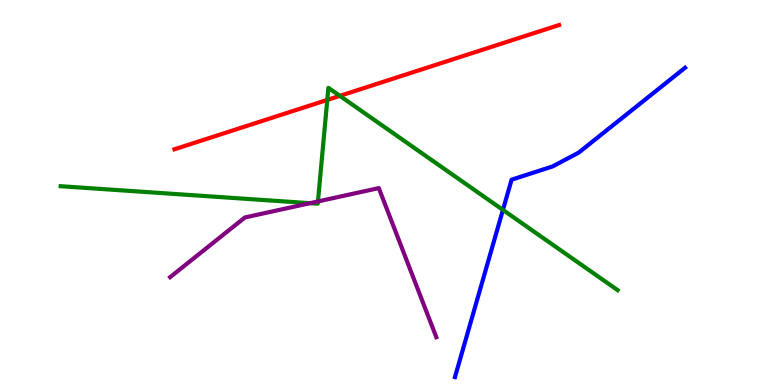[{'lines': ['blue', 'red'], 'intersections': []}, {'lines': ['green', 'red'], 'intersections': [{'x': 4.22, 'y': 7.4}, {'x': 4.39, 'y': 7.51}]}, {'lines': ['purple', 'red'], 'intersections': []}, {'lines': ['blue', 'green'], 'intersections': [{'x': 6.49, 'y': 4.55}]}, {'lines': ['blue', 'purple'], 'intersections': []}, {'lines': ['green', 'purple'], 'intersections': [{'x': 4.0, 'y': 4.72}, {'x': 4.1, 'y': 4.77}]}]